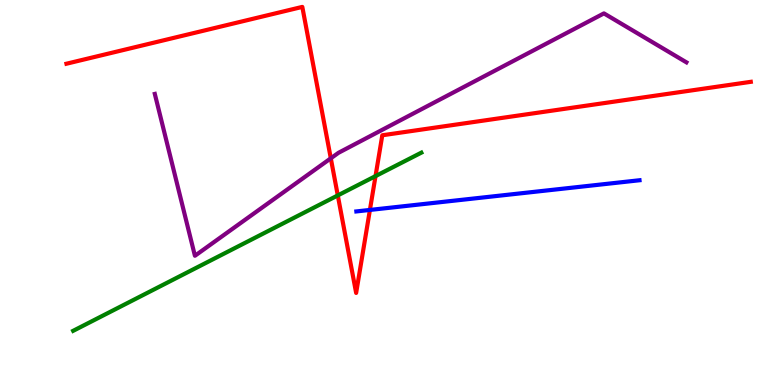[{'lines': ['blue', 'red'], 'intersections': [{'x': 4.77, 'y': 4.55}]}, {'lines': ['green', 'red'], 'intersections': [{'x': 4.36, 'y': 4.92}, {'x': 4.85, 'y': 5.43}]}, {'lines': ['purple', 'red'], 'intersections': [{'x': 4.27, 'y': 5.89}]}, {'lines': ['blue', 'green'], 'intersections': []}, {'lines': ['blue', 'purple'], 'intersections': []}, {'lines': ['green', 'purple'], 'intersections': []}]